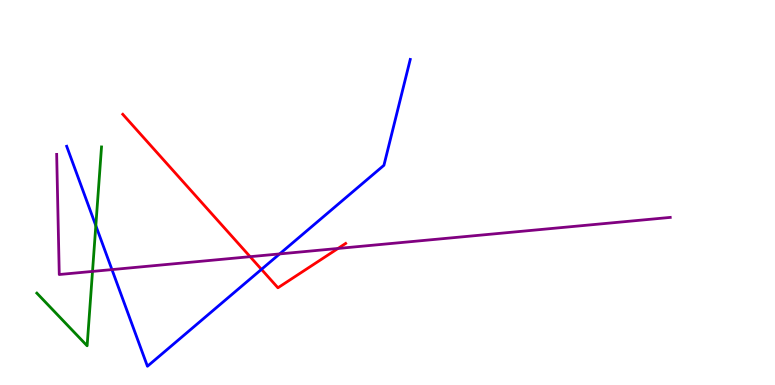[{'lines': ['blue', 'red'], 'intersections': [{'x': 3.37, 'y': 3.0}]}, {'lines': ['green', 'red'], 'intersections': []}, {'lines': ['purple', 'red'], 'intersections': [{'x': 3.23, 'y': 3.33}, {'x': 4.36, 'y': 3.55}]}, {'lines': ['blue', 'green'], 'intersections': [{'x': 1.24, 'y': 4.14}]}, {'lines': ['blue', 'purple'], 'intersections': [{'x': 1.44, 'y': 3.0}, {'x': 3.61, 'y': 3.4}]}, {'lines': ['green', 'purple'], 'intersections': [{'x': 1.19, 'y': 2.95}]}]